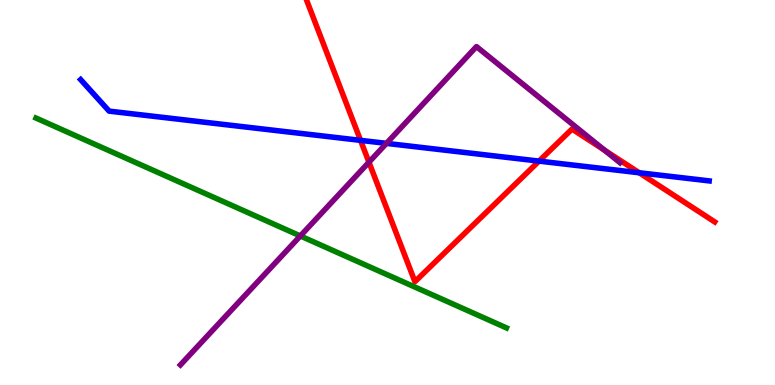[{'lines': ['blue', 'red'], 'intersections': [{'x': 4.65, 'y': 6.35}, {'x': 6.96, 'y': 5.82}, {'x': 8.25, 'y': 5.51}]}, {'lines': ['green', 'red'], 'intersections': []}, {'lines': ['purple', 'red'], 'intersections': [{'x': 4.76, 'y': 5.79}, {'x': 7.8, 'y': 6.1}]}, {'lines': ['blue', 'green'], 'intersections': []}, {'lines': ['blue', 'purple'], 'intersections': [{'x': 4.99, 'y': 6.28}]}, {'lines': ['green', 'purple'], 'intersections': [{'x': 3.88, 'y': 3.87}]}]